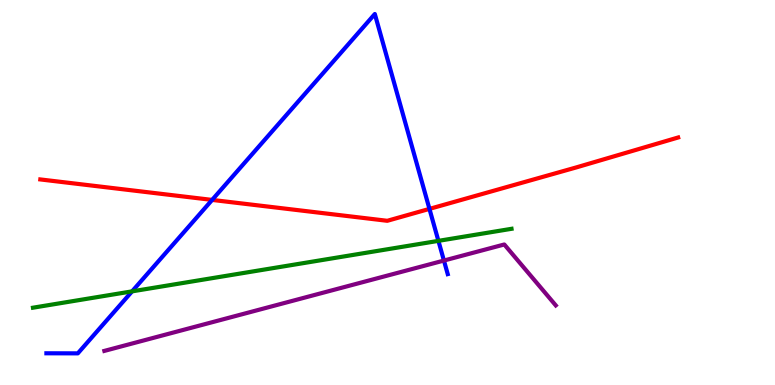[{'lines': ['blue', 'red'], 'intersections': [{'x': 2.74, 'y': 4.81}, {'x': 5.54, 'y': 4.57}]}, {'lines': ['green', 'red'], 'intersections': []}, {'lines': ['purple', 'red'], 'intersections': []}, {'lines': ['blue', 'green'], 'intersections': [{'x': 1.7, 'y': 2.43}, {'x': 5.66, 'y': 3.74}]}, {'lines': ['blue', 'purple'], 'intersections': [{'x': 5.73, 'y': 3.23}]}, {'lines': ['green', 'purple'], 'intersections': []}]